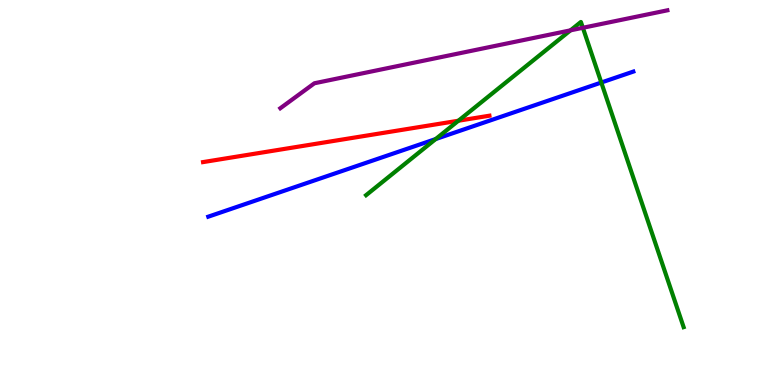[{'lines': ['blue', 'red'], 'intersections': []}, {'lines': ['green', 'red'], 'intersections': [{'x': 5.91, 'y': 6.86}]}, {'lines': ['purple', 'red'], 'intersections': []}, {'lines': ['blue', 'green'], 'intersections': [{'x': 5.62, 'y': 6.39}, {'x': 7.76, 'y': 7.86}]}, {'lines': ['blue', 'purple'], 'intersections': []}, {'lines': ['green', 'purple'], 'intersections': [{'x': 7.36, 'y': 9.21}, {'x': 7.52, 'y': 9.28}]}]